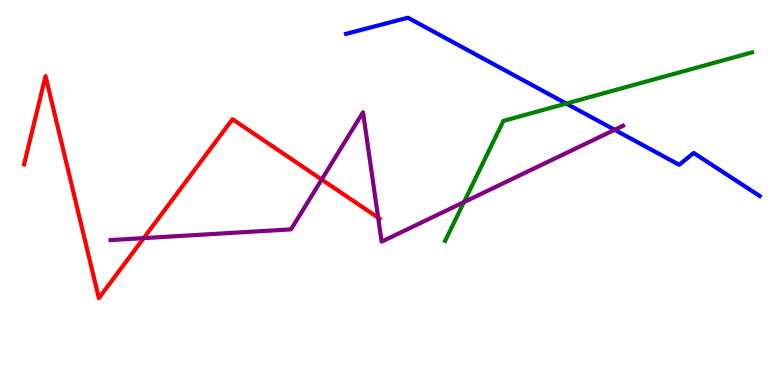[{'lines': ['blue', 'red'], 'intersections': []}, {'lines': ['green', 'red'], 'intersections': []}, {'lines': ['purple', 'red'], 'intersections': [{'x': 1.85, 'y': 3.81}, {'x': 4.15, 'y': 5.34}, {'x': 4.88, 'y': 4.35}]}, {'lines': ['blue', 'green'], 'intersections': [{'x': 7.31, 'y': 7.31}]}, {'lines': ['blue', 'purple'], 'intersections': [{'x': 7.93, 'y': 6.63}]}, {'lines': ['green', 'purple'], 'intersections': [{'x': 5.99, 'y': 4.75}]}]